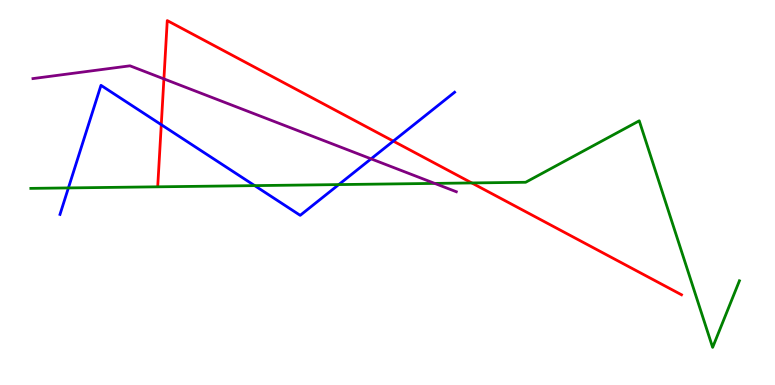[{'lines': ['blue', 'red'], 'intersections': [{'x': 2.08, 'y': 6.76}, {'x': 5.07, 'y': 6.33}]}, {'lines': ['green', 'red'], 'intersections': [{'x': 6.09, 'y': 5.25}]}, {'lines': ['purple', 'red'], 'intersections': [{'x': 2.11, 'y': 7.95}]}, {'lines': ['blue', 'green'], 'intersections': [{'x': 0.883, 'y': 5.12}, {'x': 3.29, 'y': 5.18}, {'x': 4.37, 'y': 5.21}]}, {'lines': ['blue', 'purple'], 'intersections': [{'x': 4.79, 'y': 5.87}]}, {'lines': ['green', 'purple'], 'intersections': [{'x': 5.61, 'y': 5.24}]}]